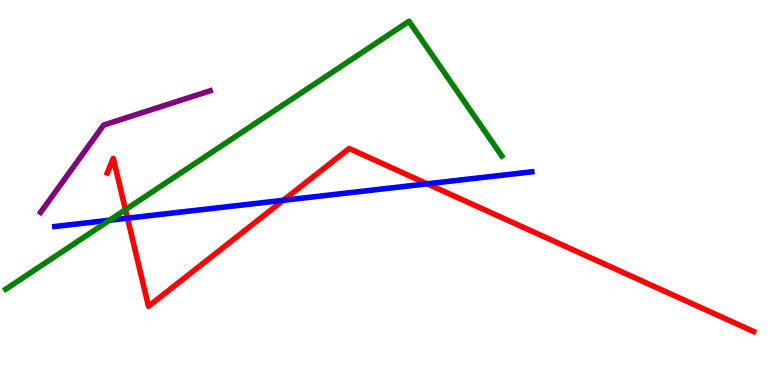[{'lines': ['blue', 'red'], 'intersections': [{'x': 1.64, 'y': 4.33}, {'x': 3.66, 'y': 4.8}, {'x': 5.51, 'y': 5.23}]}, {'lines': ['green', 'red'], 'intersections': [{'x': 1.62, 'y': 4.55}]}, {'lines': ['purple', 'red'], 'intersections': []}, {'lines': ['blue', 'green'], 'intersections': [{'x': 1.41, 'y': 4.28}]}, {'lines': ['blue', 'purple'], 'intersections': []}, {'lines': ['green', 'purple'], 'intersections': []}]